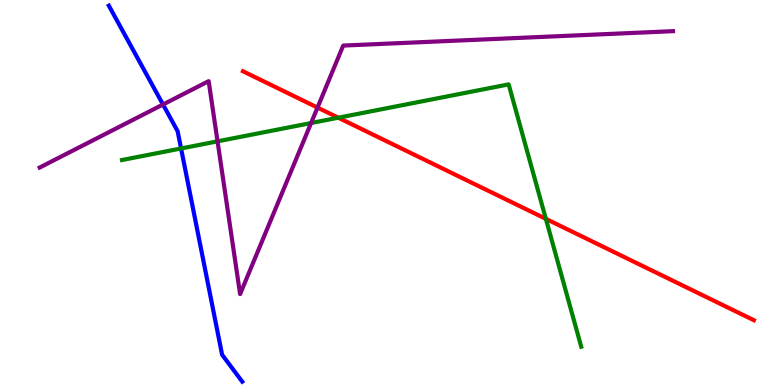[{'lines': ['blue', 'red'], 'intersections': []}, {'lines': ['green', 'red'], 'intersections': [{'x': 4.37, 'y': 6.94}, {'x': 7.04, 'y': 4.32}]}, {'lines': ['purple', 'red'], 'intersections': [{'x': 4.1, 'y': 7.21}]}, {'lines': ['blue', 'green'], 'intersections': [{'x': 2.34, 'y': 6.14}]}, {'lines': ['blue', 'purple'], 'intersections': [{'x': 2.1, 'y': 7.29}]}, {'lines': ['green', 'purple'], 'intersections': [{'x': 2.81, 'y': 6.33}, {'x': 4.01, 'y': 6.8}]}]